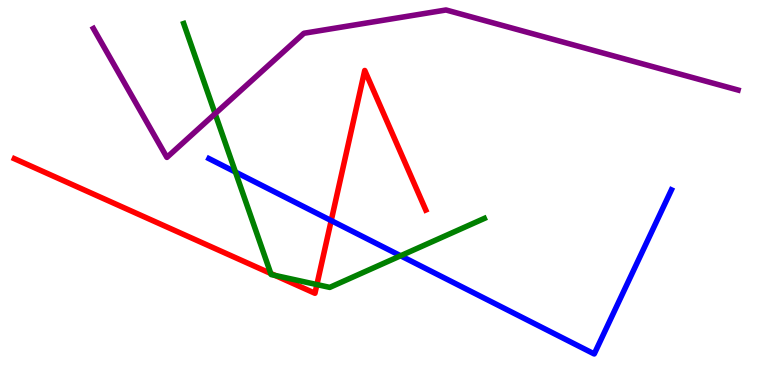[{'lines': ['blue', 'red'], 'intersections': [{'x': 4.27, 'y': 4.27}]}, {'lines': ['green', 'red'], 'intersections': [{'x': 3.49, 'y': 2.9}, {'x': 3.55, 'y': 2.85}, {'x': 4.09, 'y': 2.61}]}, {'lines': ['purple', 'red'], 'intersections': []}, {'lines': ['blue', 'green'], 'intersections': [{'x': 3.04, 'y': 5.53}, {'x': 5.17, 'y': 3.36}]}, {'lines': ['blue', 'purple'], 'intersections': []}, {'lines': ['green', 'purple'], 'intersections': [{'x': 2.78, 'y': 7.05}]}]